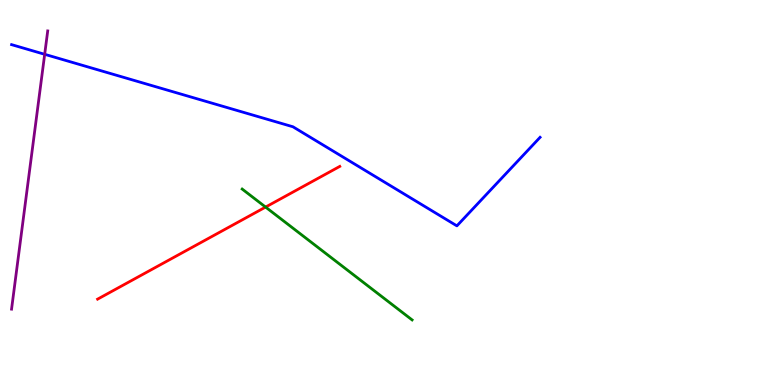[{'lines': ['blue', 'red'], 'intersections': []}, {'lines': ['green', 'red'], 'intersections': [{'x': 3.43, 'y': 4.62}]}, {'lines': ['purple', 'red'], 'intersections': []}, {'lines': ['blue', 'green'], 'intersections': []}, {'lines': ['blue', 'purple'], 'intersections': [{'x': 0.577, 'y': 8.59}]}, {'lines': ['green', 'purple'], 'intersections': []}]